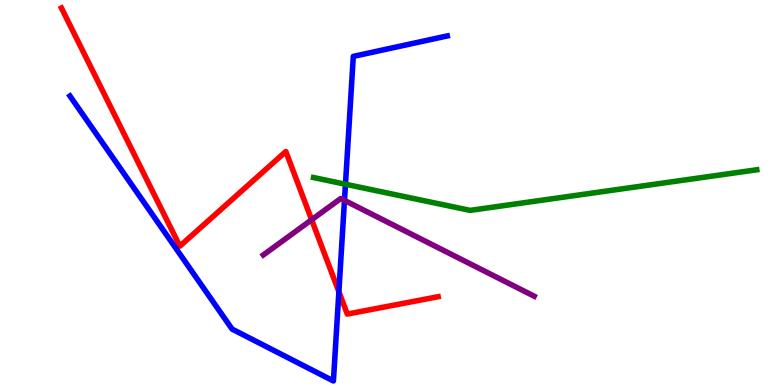[{'lines': ['blue', 'red'], 'intersections': [{'x': 4.37, 'y': 2.42}]}, {'lines': ['green', 'red'], 'intersections': []}, {'lines': ['purple', 'red'], 'intersections': [{'x': 4.02, 'y': 4.29}]}, {'lines': ['blue', 'green'], 'intersections': [{'x': 4.46, 'y': 5.21}]}, {'lines': ['blue', 'purple'], 'intersections': [{'x': 4.44, 'y': 4.8}]}, {'lines': ['green', 'purple'], 'intersections': []}]